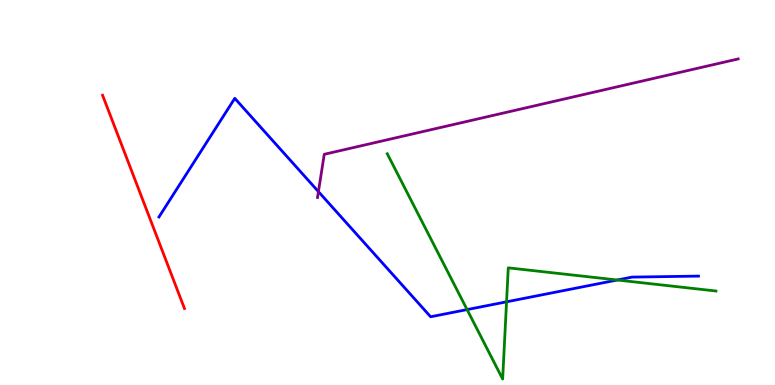[{'lines': ['blue', 'red'], 'intersections': []}, {'lines': ['green', 'red'], 'intersections': []}, {'lines': ['purple', 'red'], 'intersections': []}, {'lines': ['blue', 'green'], 'intersections': [{'x': 6.03, 'y': 1.96}, {'x': 6.54, 'y': 2.16}, {'x': 7.97, 'y': 2.73}]}, {'lines': ['blue', 'purple'], 'intersections': [{'x': 4.11, 'y': 5.02}]}, {'lines': ['green', 'purple'], 'intersections': []}]